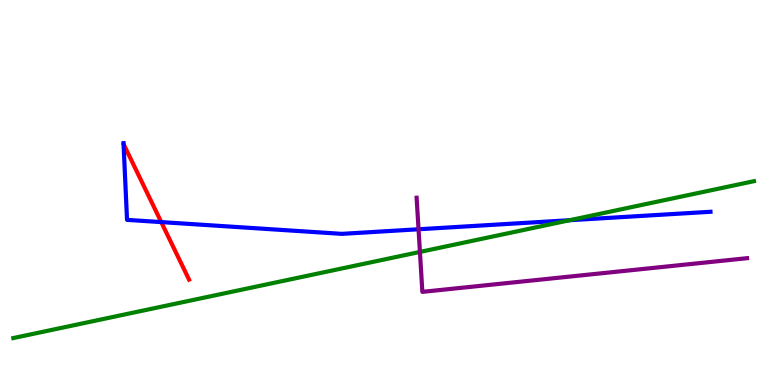[{'lines': ['blue', 'red'], 'intersections': [{'x': 2.08, 'y': 4.23}]}, {'lines': ['green', 'red'], 'intersections': []}, {'lines': ['purple', 'red'], 'intersections': []}, {'lines': ['blue', 'green'], 'intersections': [{'x': 7.35, 'y': 4.28}]}, {'lines': ['blue', 'purple'], 'intersections': [{'x': 5.4, 'y': 4.05}]}, {'lines': ['green', 'purple'], 'intersections': [{'x': 5.42, 'y': 3.46}]}]